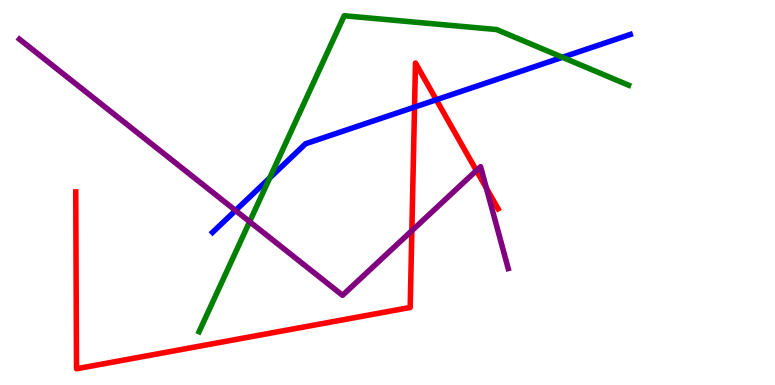[{'lines': ['blue', 'red'], 'intersections': [{'x': 5.35, 'y': 7.22}, {'x': 5.63, 'y': 7.41}]}, {'lines': ['green', 'red'], 'intersections': []}, {'lines': ['purple', 'red'], 'intersections': [{'x': 5.31, 'y': 4.01}, {'x': 6.15, 'y': 5.57}, {'x': 6.28, 'y': 5.11}]}, {'lines': ['blue', 'green'], 'intersections': [{'x': 3.48, 'y': 5.38}, {'x': 7.26, 'y': 8.51}]}, {'lines': ['blue', 'purple'], 'intersections': [{'x': 3.04, 'y': 4.53}]}, {'lines': ['green', 'purple'], 'intersections': [{'x': 3.22, 'y': 4.24}]}]